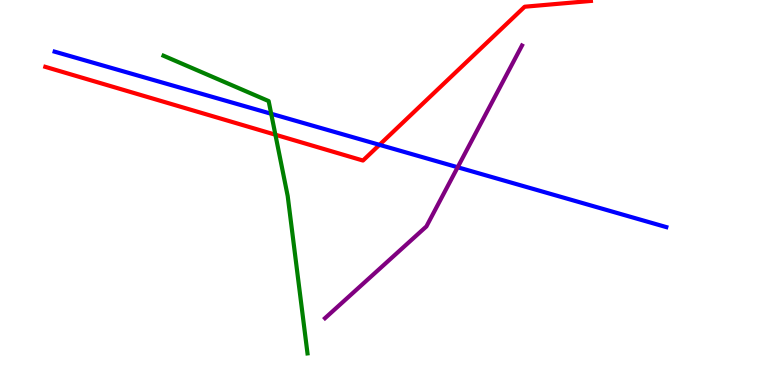[{'lines': ['blue', 'red'], 'intersections': [{'x': 4.9, 'y': 6.24}]}, {'lines': ['green', 'red'], 'intersections': [{'x': 3.55, 'y': 6.5}]}, {'lines': ['purple', 'red'], 'intersections': []}, {'lines': ['blue', 'green'], 'intersections': [{'x': 3.5, 'y': 7.04}]}, {'lines': ['blue', 'purple'], 'intersections': [{'x': 5.91, 'y': 5.66}]}, {'lines': ['green', 'purple'], 'intersections': []}]